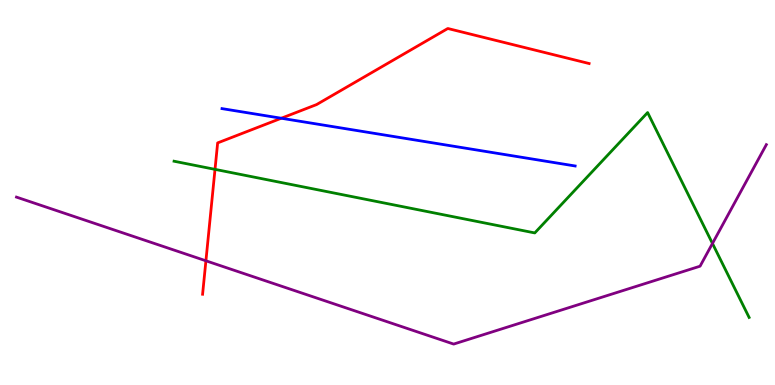[{'lines': ['blue', 'red'], 'intersections': [{'x': 3.63, 'y': 6.93}]}, {'lines': ['green', 'red'], 'intersections': [{'x': 2.77, 'y': 5.6}]}, {'lines': ['purple', 'red'], 'intersections': [{'x': 2.66, 'y': 3.23}]}, {'lines': ['blue', 'green'], 'intersections': []}, {'lines': ['blue', 'purple'], 'intersections': []}, {'lines': ['green', 'purple'], 'intersections': [{'x': 9.19, 'y': 3.68}]}]